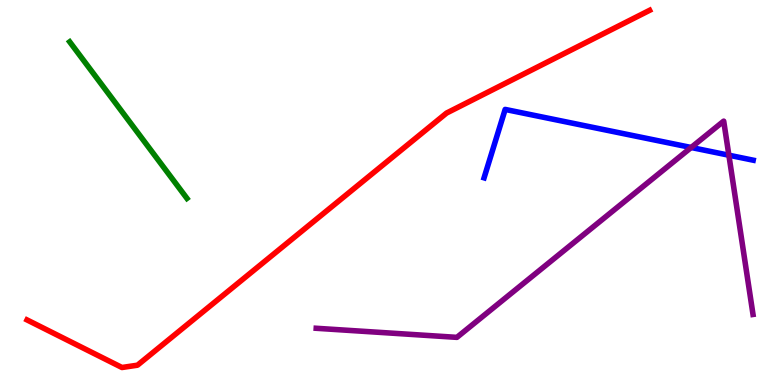[{'lines': ['blue', 'red'], 'intersections': []}, {'lines': ['green', 'red'], 'intersections': []}, {'lines': ['purple', 'red'], 'intersections': []}, {'lines': ['blue', 'green'], 'intersections': []}, {'lines': ['blue', 'purple'], 'intersections': [{'x': 8.92, 'y': 6.17}, {'x': 9.4, 'y': 5.97}]}, {'lines': ['green', 'purple'], 'intersections': []}]